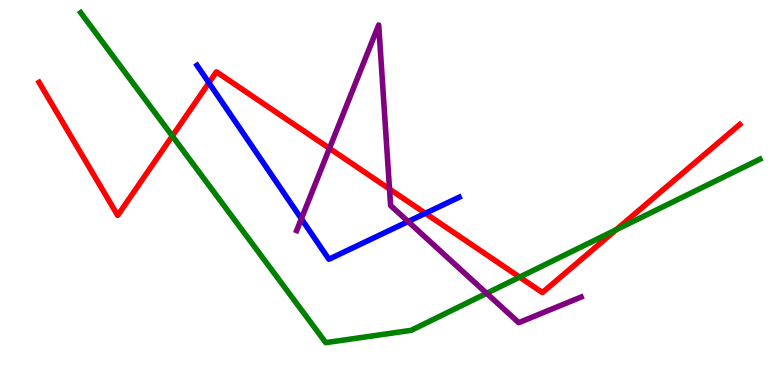[{'lines': ['blue', 'red'], 'intersections': [{'x': 2.7, 'y': 7.85}, {'x': 5.49, 'y': 4.46}]}, {'lines': ['green', 'red'], 'intersections': [{'x': 2.22, 'y': 6.47}, {'x': 6.7, 'y': 2.8}, {'x': 7.95, 'y': 4.03}]}, {'lines': ['purple', 'red'], 'intersections': [{'x': 4.25, 'y': 6.15}, {'x': 5.03, 'y': 5.09}]}, {'lines': ['blue', 'green'], 'intersections': []}, {'lines': ['blue', 'purple'], 'intersections': [{'x': 3.89, 'y': 4.32}, {'x': 5.27, 'y': 4.25}]}, {'lines': ['green', 'purple'], 'intersections': [{'x': 6.28, 'y': 2.38}]}]